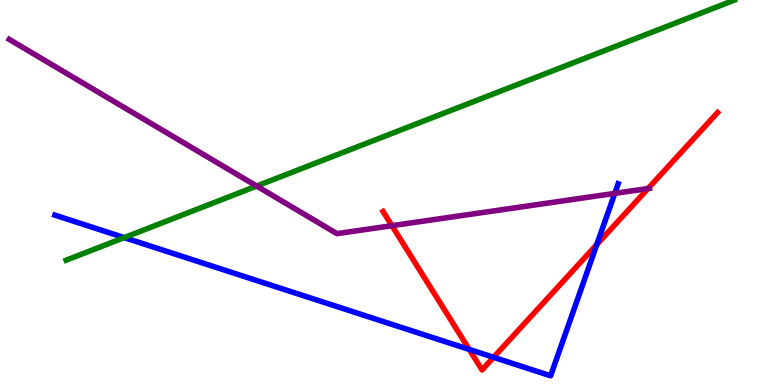[{'lines': ['blue', 'red'], 'intersections': [{'x': 6.05, 'y': 0.924}, {'x': 6.37, 'y': 0.719}, {'x': 7.7, 'y': 3.65}]}, {'lines': ['green', 'red'], 'intersections': []}, {'lines': ['purple', 'red'], 'intersections': [{'x': 5.06, 'y': 4.14}, {'x': 8.36, 'y': 5.1}]}, {'lines': ['blue', 'green'], 'intersections': [{'x': 1.6, 'y': 3.83}]}, {'lines': ['blue', 'purple'], 'intersections': [{'x': 7.93, 'y': 4.98}]}, {'lines': ['green', 'purple'], 'intersections': [{'x': 3.31, 'y': 5.17}]}]